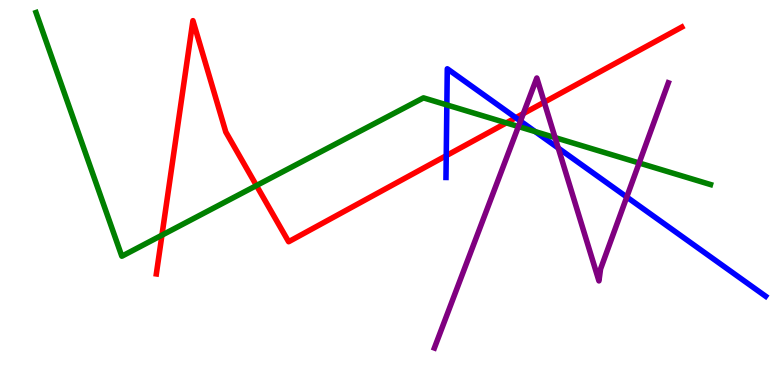[{'lines': ['blue', 'red'], 'intersections': [{'x': 5.76, 'y': 5.96}, {'x': 6.66, 'y': 6.94}]}, {'lines': ['green', 'red'], 'intersections': [{'x': 2.09, 'y': 3.89}, {'x': 3.31, 'y': 5.18}, {'x': 6.53, 'y': 6.81}]}, {'lines': ['purple', 'red'], 'intersections': [{'x': 6.75, 'y': 7.05}, {'x': 7.02, 'y': 7.35}]}, {'lines': ['blue', 'green'], 'intersections': [{'x': 5.77, 'y': 7.27}, {'x': 6.91, 'y': 6.58}]}, {'lines': ['blue', 'purple'], 'intersections': [{'x': 6.72, 'y': 6.86}, {'x': 7.2, 'y': 6.15}, {'x': 8.09, 'y': 4.88}]}, {'lines': ['green', 'purple'], 'intersections': [{'x': 6.69, 'y': 6.71}, {'x': 7.16, 'y': 6.43}, {'x': 8.25, 'y': 5.77}]}]